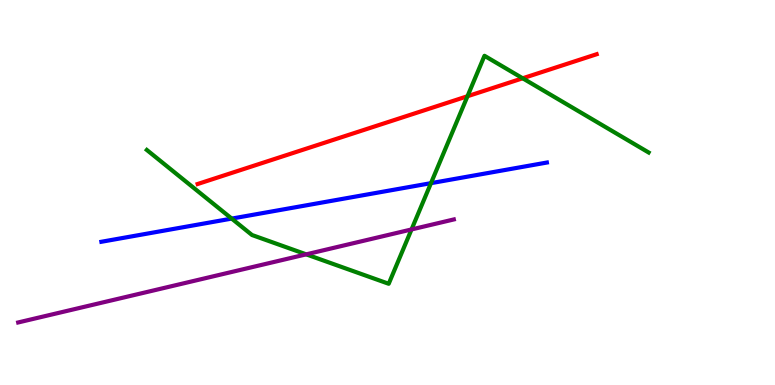[{'lines': ['blue', 'red'], 'intersections': []}, {'lines': ['green', 'red'], 'intersections': [{'x': 6.03, 'y': 7.5}, {'x': 6.74, 'y': 7.97}]}, {'lines': ['purple', 'red'], 'intersections': []}, {'lines': ['blue', 'green'], 'intersections': [{'x': 2.99, 'y': 4.32}, {'x': 5.56, 'y': 5.24}]}, {'lines': ['blue', 'purple'], 'intersections': []}, {'lines': ['green', 'purple'], 'intersections': [{'x': 3.95, 'y': 3.39}, {'x': 5.31, 'y': 4.04}]}]